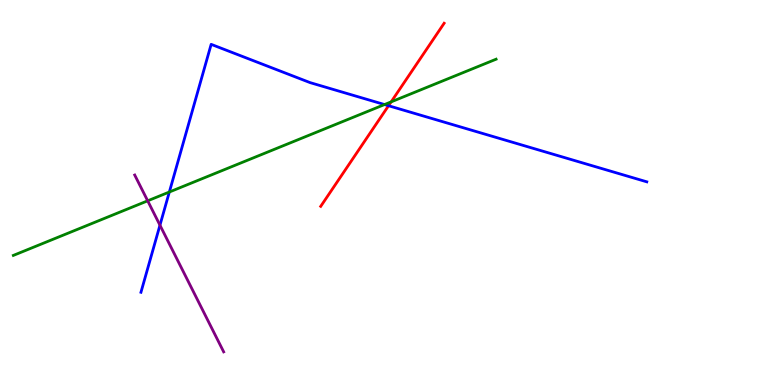[{'lines': ['blue', 'red'], 'intersections': [{'x': 5.01, 'y': 7.25}]}, {'lines': ['green', 'red'], 'intersections': [{'x': 5.05, 'y': 7.35}]}, {'lines': ['purple', 'red'], 'intersections': []}, {'lines': ['blue', 'green'], 'intersections': [{'x': 2.19, 'y': 5.01}, {'x': 4.96, 'y': 7.28}]}, {'lines': ['blue', 'purple'], 'intersections': [{'x': 2.06, 'y': 4.15}]}, {'lines': ['green', 'purple'], 'intersections': [{'x': 1.91, 'y': 4.78}]}]